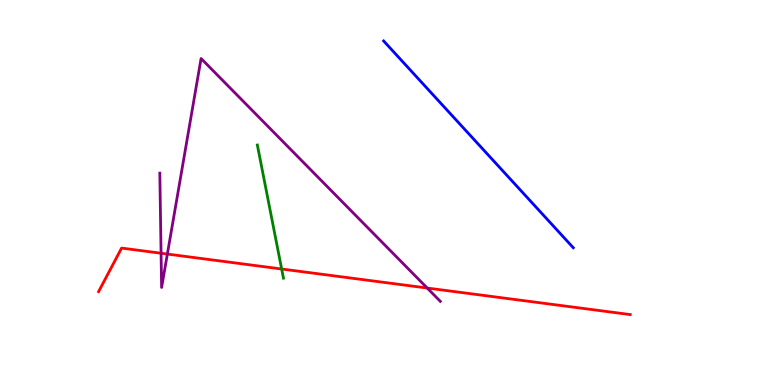[{'lines': ['blue', 'red'], 'intersections': []}, {'lines': ['green', 'red'], 'intersections': [{'x': 3.63, 'y': 3.01}]}, {'lines': ['purple', 'red'], 'intersections': [{'x': 2.08, 'y': 3.42}, {'x': 2.16, 'y': 3.4}, {'x': 5.51, 'y': 2.52}]}, {'lines': ['blue', 'green'], 'intersections': []}, {'lines': ['blue', 'purple'], 'intersections': []}, {'lines': ['green', 'purple'], 'intersections': []}]